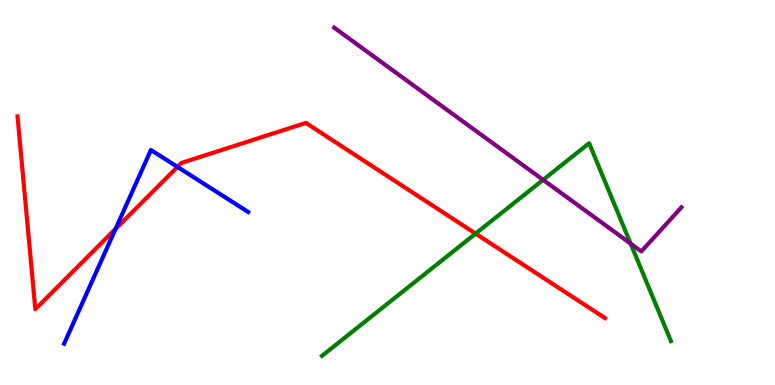[{'lines': ['blue', 'red'], 'intersections': [{'x': 1.49, 'y': 4.06}, {'x': 2.29, 'y': 5.66}]}, {'lines': ['green', 'red'], 'intersections': [{'x': 6.14, 'y': 3.93}]}, {'lines': ['purple', 'red'], 'intersections': []}, {'lines': ['blue', 'green'], 'intersections': []}, {'lines': ['blue', 'purple'], 'intersections': []}, {'lines': ['green', 'purple'], 'intersections': [{'x': 7.01, 'y': 5.33}, {'x': 8.14, 'y': 3.67}]}]